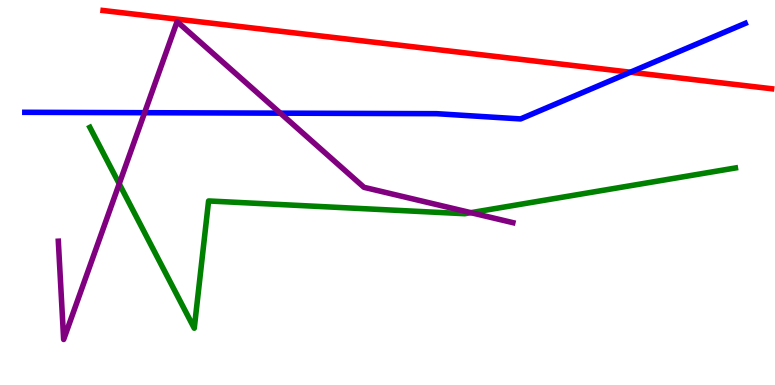[{'lines': ['blue', 'red'], 'intersections': [{'x': 8.13, 'y': 8.12}]}, {'lines': ['green', 'red'], 'intersections': []}, {'lines': ['purple', 'red'], 'intersections': []}, {'lines': ['blue', 'green'], 'intersections': []}, {'lines': ['blue', 'purple'], 'intersections': [{'x': 1.87, 'y': 7.07}, {'x': 3.62, 'y': 7.06}]}, {'lines': ['green', 'purple'], 'intersections': [{'x': 1.54, 'y': 5.23}, {'x': 6.08, 'y': 4.48}]}]